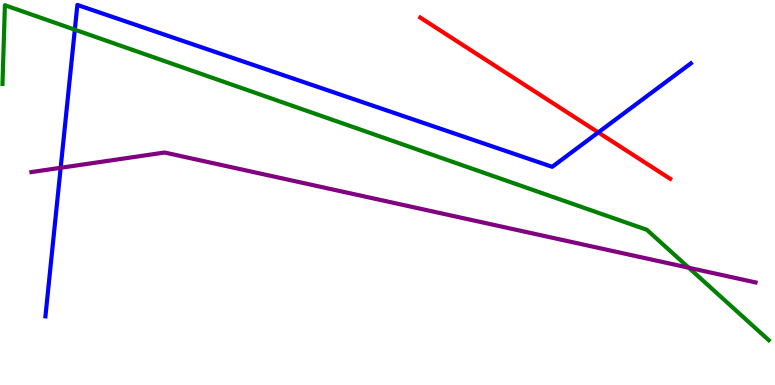[{'lines': ['blue', 'red'], 'intersections': [{'x': 7.72, 'y': 6.56}]}, {'lines': ['green', 'red'], 'intersections': []}, {'lines': ['purple', 'red'], 'intersections': []}, {'lines': ['blue', 'green'], 'intersections': [{'x': 0.965, 'y': 9.23}]}, {'lines': ['blue', 'purple'], 'intersections': [{'x': 0.783, 'y': 5.64}]}, {'lines': ['green', 'purple'], 'intersections': [{'x': 8.89, 'y': 3.05}]}]